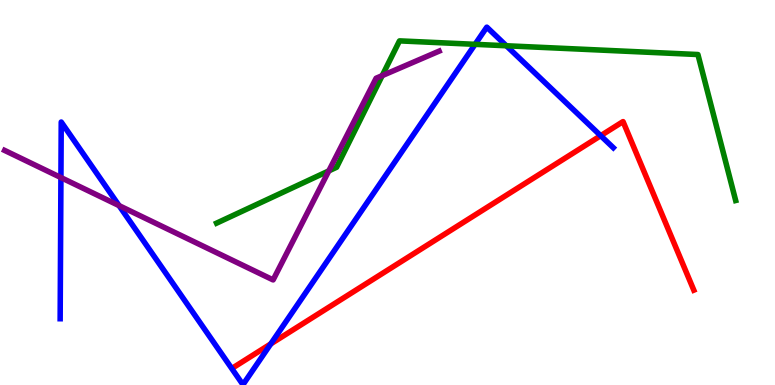[{'lines': ['blue', 'red'], 'intersections': [{'x': 3.49, 'y': 1.07}, {'x': 7.75, 'y': 6.48}]}, {'lines': ['green', 'red'], 'intersections': []}, {'lines': ['purple', 'red'], 'intersections': []}, {'lines': ['blue', 'green'], 'intersections': [{'x': 6.13, 'y': 8.85}, {'x': 6.53, 'y': 8.81}]}, {'lines': ['blue', 'purple'], 'intersections': [{'x': 0.786, 'y': 5.39}, {'x': 1.54, 'y': 4.66}]}, {'lines': ['green', 'purple'], 'intersections': [{'x': 4.24, 'y': 5.56}, {'x': 4.93, 'y': 8.04}]}]